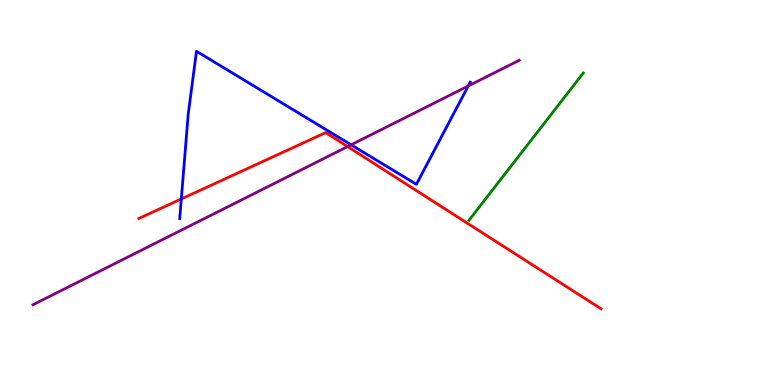[{'lines': ['blue', 'red'], 'intersections': [{'x': 2.34, 'y': 4.83}]}, {'lines': ['green', 'red'], 'intersections': []}, {'lines': ['purple', 'red'], 'intersections': [{'x': 4.49, 'y': 6.19}]}, {'lines': ['blue', 'green'], 'intersections': []}, {'lines': ['blue', 'purple'], 'intersections': [{'x': 4.53, 'y': 6.24}, {'x': 6.04, 'y': 7.77}]}, {'lines': ['green', 'purple'], 'intersections': []}]